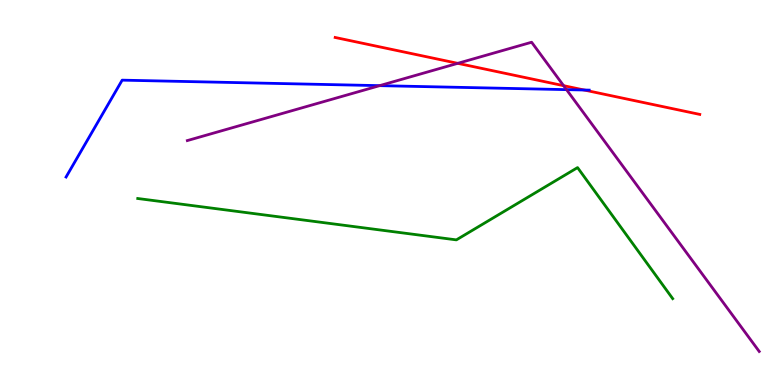[{'lines': ['blue', 'red'], 'intersections': [{'x': 7.54, 'y': 7.66}]}, {'lines': ['green', 'red'], 'intersections': []}, {'lines': ['purple', 'red'], 'intersections': [{'x': 5.91, 'y': 8.35}, {'x': 7.27, 'y': 7.77}]}, {'lines': ['blue', 'green'], 'intersections': []}, {'lines': ['blue', 'purple'], 'intersections': [{'x': 4.9, 'y': 7.78}, {'x': 7.31, 'y': 7.67}]}, {'lines': ['green', 'purple'], 'intersections': []}]